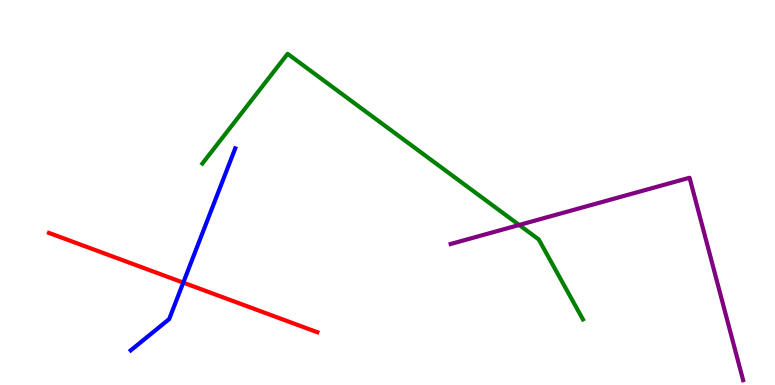[{'lines': ['blue', 'red'], 'intersections': [{'x': 2.36, 'y': 2.66}]}, {'lines': ['green', 'red'], 'intersections': []}, {'lines': ['purple', 'red'], 'intersections': []}, {'lines': ['blue', 'green'], 'intersections': []}, {'lines': ['blue', 'purple'], 'intersections': []}, {'lines': ['green', 'purple'], 'intersections': [{'x': 6.7, 'y': 4.16}]}]